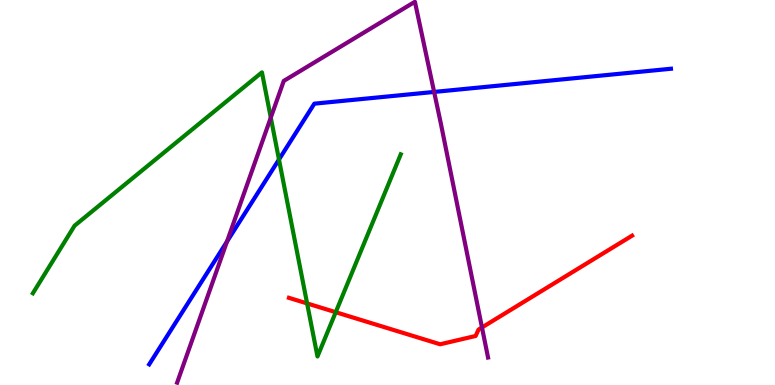[{'lines': ['blue', 'red'], 'intersections': []}, {'lines': ['green', 'red'], 'intersections': [{'x': 3.96, 'y': 2.12}, {'x': 4.33, 'y': 1.89}]}, {'lines': ['purple', 'red'], 'intersections': [{'x': 6.22, 'y': 1.5}]}, {'lines': ['blue', 'green'], 'intersections': [{'x': 3.6, 'y': 5.86}]}, {'lines': ['blue', 'purple'], 'intersections': [{'x': 2.93, 'y': 3.73}, {'x': 5.6, 'y': 7.61}]}, {'lines': ['green', 'purple'], 'intersections': [{'x': 3.49, 'y': 6.94}]}]